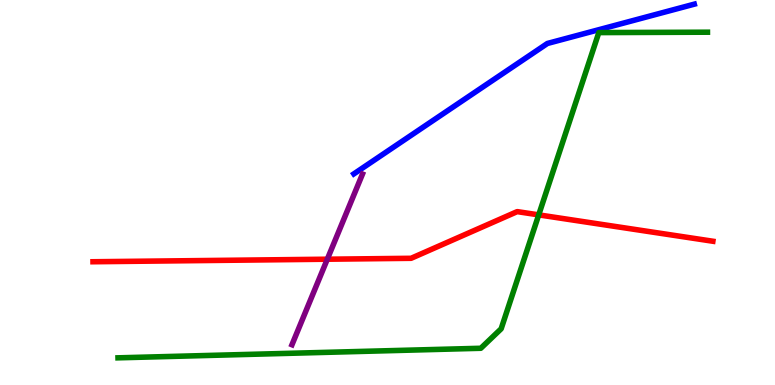[{'lines': ['blue', 'red'], 'intersections': []}, {'lines': ['green', 'red'], 'intersections': [{'x': 6.95, 'y': 4.42}]}, {'lines': ['purple', 'red'], 'intersections': [{'x': 4.22, 'y': 3.27}]}, {'lines': ['blue', 'green'], 'intersections': []}, {'lines': ['blue', 'purple'], 'intersections': []}, {'lines': ['green', 'purple'], 'intersections': []}]